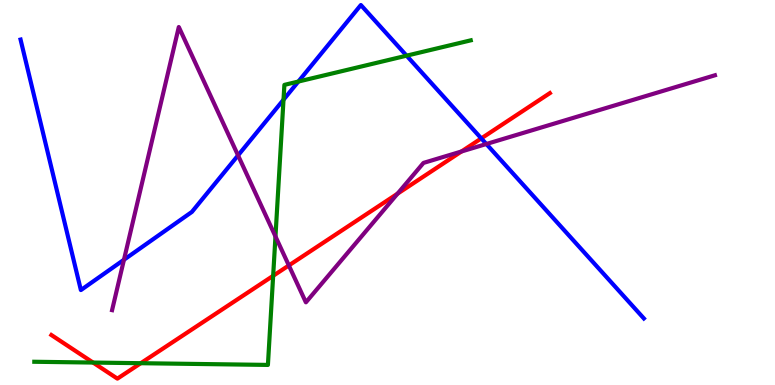[{'lines': ['blue', 'red'], 'intersections': [{'x': 6.21, 'y': 6.41}]}, {'lines': ['green', 'red'], 'intersections': [{'x': 1.2, 'y': 0.583}, {'x': 1.82, 'y': 0.566}, {'x': 3.52, 'y': 2.84}]}, {'lines': ['purple', 'red'], 'intersections': [{'x': 3.73, 'y': 3.11}, {'x': 5.13, 'y': 4.97}, {'x': 5.95, 'y': 6.07}]}, {'lines': ['blue', 'green'], 'intersections': [{'x': 3.66, 'y': 7.41}, {'x': 3.85, 'y': 7.88}, {'x': 5.25, 'y': 8.55}]}, {'lines': ['blue', 'purple'], 'intersections': [{'x': 1.6, 'y': 3.25}, {'x': 3.07, 'y': 5.96}, {'x': 6.28, 'y': 6.26}]}, {'lines': ['green', 'purple'], 'intersections': [{'x': 3.55, 'y': 3.86}]}]